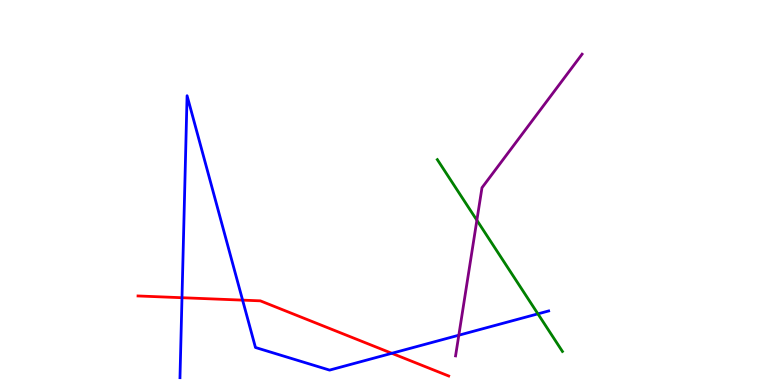[{'lines': ['blue', 'red'], 'intersections': [{'x': 2.35, 'y': 2.27}, {'x': 3.13, 'y': 2.2}, {'x': 5.06, 'y': 0.823}]}, {'lines': ['green', 'red'], 'intersections': []}, {'lines': ['purple', 'red'], 'intersections': []}, {'lines': ['blue', 'green'], 'intersections': [{'x': 6.94, 'y': 1.85}]}, {'lines': ['blue', 'purple'], 'intersections': [{'x': 5.92, 'y': 1.29}]}, {'lines': ['green', 'purple'], 'intersections': [{'x': 6.15, 'y': 4.28}]}]